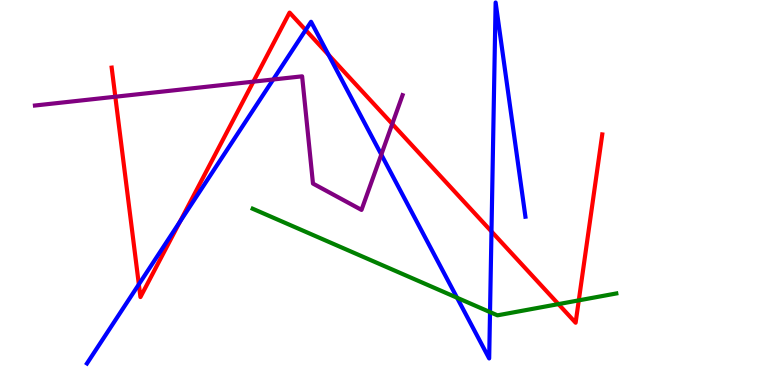[{'lines': ['blue', 'red'], 'intersections': [{'x': 1.79, 'y': 2.61}, {'x': 2.32, 'y': 4.24}, {'x': 3.94, 'y': 9.22}, {'x': 4.24, 'y': 8.58}, {'x': 6.34, 'y': 3.99}]}, {'lines': ['green', 'red'], 'intersections': [{'x': 7.21, 'y': 2.1}, {'x': 7.47, 'y': 2.2}]}, {'lines': ['purple', 'red'], 'intersections': [{'x': 1.49, 'y': 7.49}, {'x': 3.27, 'y': 7.88}, {'x': 5.06, 'y': 6.78}]}, {'lines': ['blue', 'green'], 'intersections': [{'x': 5.9, 'y': 2.27}, {'x': 6.32, 'y': 1.89}]}, {'lines': ['blue', 'purple'], 'intersections': [{'x': 3.53, 'y': 7.94}, {'x': 4.92, 'y': 5.99}]}, {'lines': ['green', 'purple'], 'intersections': []}]